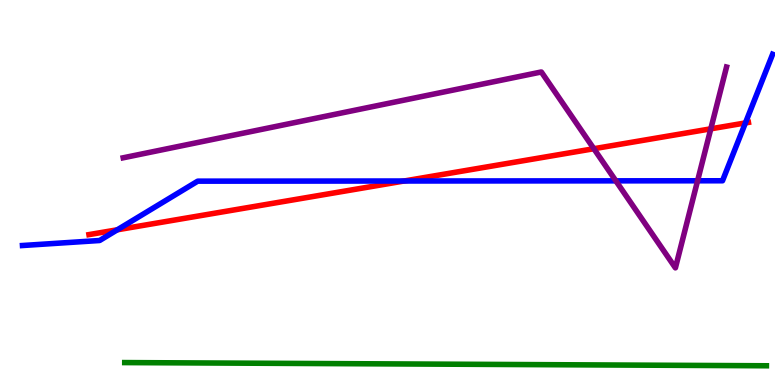[{'lines': ['blue', 'red'], 'intersections': [{'x': 1.51, 'y': 4.03}, {'x': 5.21, 'y': 5.3}, {'x': 9.62, 'y': 6.81}]}, {'lines': ['green', 'red'], 'intersections': []}, {'lines': ['purple', 'red'], 'intersections': [{'x': 7.66, 'y': 6.14}, {'x': 9.17, 'y': 6.65}]}, {'lines': ['blue', 'green'], 'intersections': []}, {'lines': ['blue', 'purple'], 'intersections': [{'x': 7.95, 'y': 5.3}, {'x': 9.0, 'y': 5.3}]}, {'lines': ['green', 'purple'], 'intersections': []}]